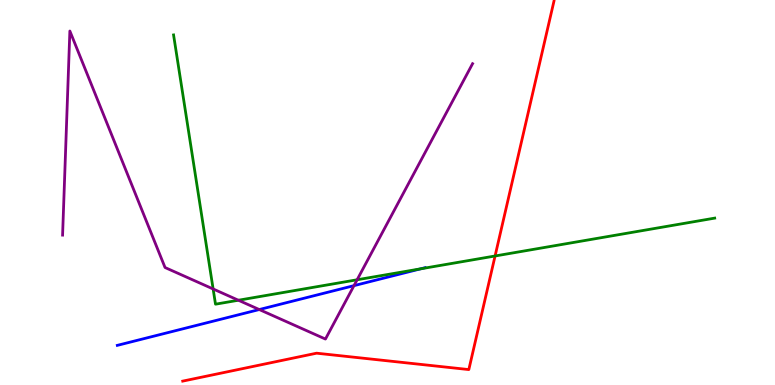[{'lines': ['blue', 'red'], 'intersections': []}, {'lines': ['green', 'red'], 'intersections': [{'x': 6.39, 'y': 3.35}]}, {'lines': ['purple', 'red'], 'intersections': []}, {'lines': ['blue', 'green'], 'intersections': [{'x': 5.43, 'y': 3.02}]}, {'lines': ['blue', 'purple'], 'intersections': [{'x': 3.35, 'y': 1.96}, {'x': 4.57, 'y': 2.58}]}, {'lines': ['green', 'purple'], 'intersections': [{'x': 2.75, 'y': 2.49}, {'x': 3.08, 'y': 2.2}, {'x': 4.61, 'y': 2.73}]}]